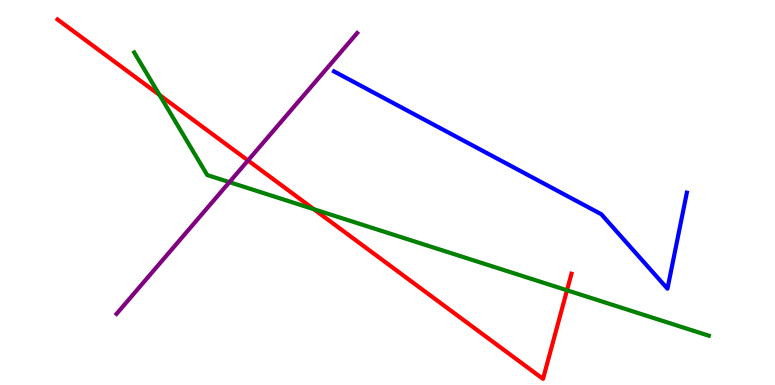[{'lines': ['blue', 'red'], 'intersections': []}, {'lines': ['green', 'red'], 'intersections': [{'x': 2.06, 'y': 7.53}, {'x': 4.05, 'y': 4.57}, {'x': 7.32, 'y': 2.46}]}, {'lines': ['purple', 'red'], 'intersections': [{'x': 3.2, 'y': 5.83}]}, {'lines': ['blue', 'green'], 'intersections': []}, {'lines': ['blue', 'purple'], 'intersections': []}, {'lines': ['green', 'purple'], 'intersections': [{'x': 2.96, 'y': 5.27}]}]